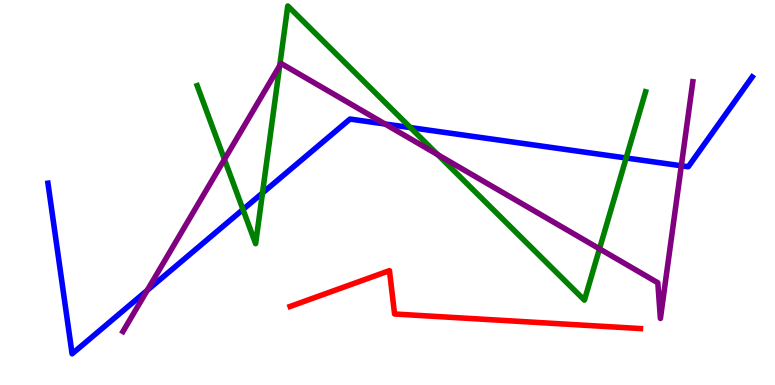[{'lines': ['blue', 'red'], 'intersections': []}, {'lines': ['green', 'red'], 'intersections': []}, {'lines': ['purple', 'red'], 'intersections': []}, {'lines': ['blue', 'green'], 'intersections': [{'x': 3.14, 'y': 4.56}, {'x': 3.39, 'y': 4.99}, {'x': 5.3, 'y': 6.69}, {'x': 8.08, 'y': 5.9}]}, {'lines': ['blue', 'purple'], 'intersections': [{'x': 1.9, 'y': 2.46}, {'x': 4.97, 'y': 6.78}, {'x': 8.79, 'y': 5.69}]}, {'lines': ['green', 'purple'], 'intersections': [{'x': 2.9, 'y': 5.86}, {'x': 3.61, 'y': 8.3}, {'x': 5.65, 'y': 5.98}, {'x': 7.74, 'y': 3.54}]}]